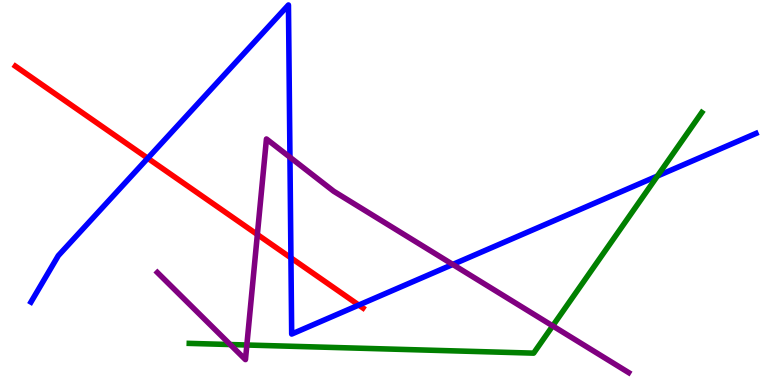[{'lines': ['blue', 'red'], 'intersections': [{'x': 1.91, 'y': 5.89}, {'x': 3.75, 'y': 3.3}, {'x': 4.63, 'y': 2.08}]}, {'lines': ['green', 'red'], 'intersections': []}, {'lines': ['purple', 'red'], 'intersections': [{'x': 3.32, 'y': 3.91}]}, {'lines': ['blue', 'green'], 'intersections': [{'x': 8.48, 'y': 5.43}]}, {'lines': ['blue', 'purple'], 'intersections': [{'x': 3.74, 'y': 5.92}, {'x': 5.84, 'y': 3.13}]}, {'lines': ['green', 'purple'], 'intersections': [{'x': 2.97, 'y': 1.05}, {'x': 3.19, 'y': 1.04}, {'x': 7.13, 'y': 1.54}]}]